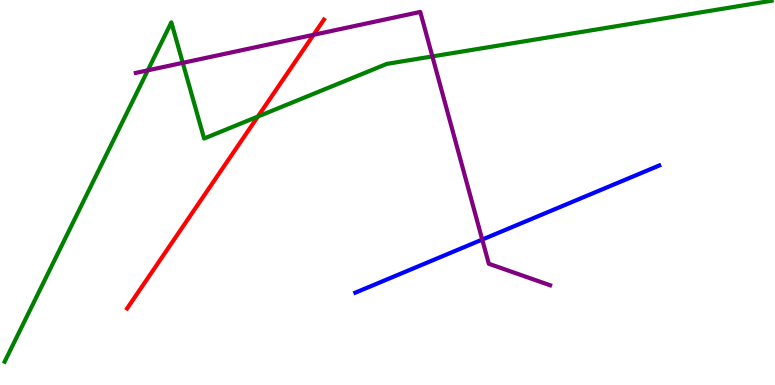[{'lines': ['blue', 'red'], 'intersections': []}, {'lines': ['green', 'red'], 'intersections': [{'x': 3.33, 'y': 6.97}]}, {'lines': ['purple', 'red'], 'intersections': [{'x': 4.05, 'y': 9.1}]}, {'lines': ['blue', 'green'], 'intersections': []}, {'lines': ['blue', 'purple'], 'intersections': [{'x': 6.22, 'y': 3.78}]}, {'lines': ['green', 'purple'], 'intersections': [{'x': 1.91, 'y': 8.17}, {'x': 2.36, 'y': 8.37}, {'x': 5.58, 'y': 8.53}]}]